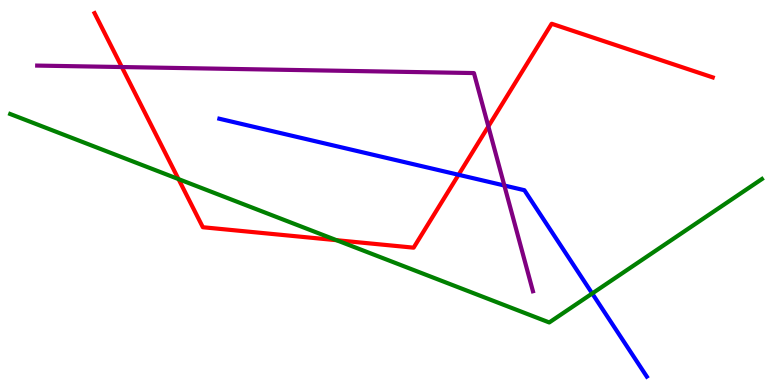[{'lines': ['blue', 'red'], 'intersections': [{'x': 5.92, 'y': 5.46}]}, {'lines': ['green', 'red'], 'intersections': [{'x': 2.3, 'y': 5.35}, {'x': 4.34, 'y': 3.76}]}, {'lines': ['purple', 'red'], 'intersections': [{'x': 1.57, 'y': 8.26}, {'x': 6.3, 'y': 6.72}]}, {'lines': ['blue', 'green'], 'intersections': [{'x': 7.64, 'y': 2.38}]}, {'lines': ['blue', 'purple'], 'intersections': [{'x': 6.51, 'y': 5.18}]}, {'lines': ['green', 'purple'], 'intersections': []}]